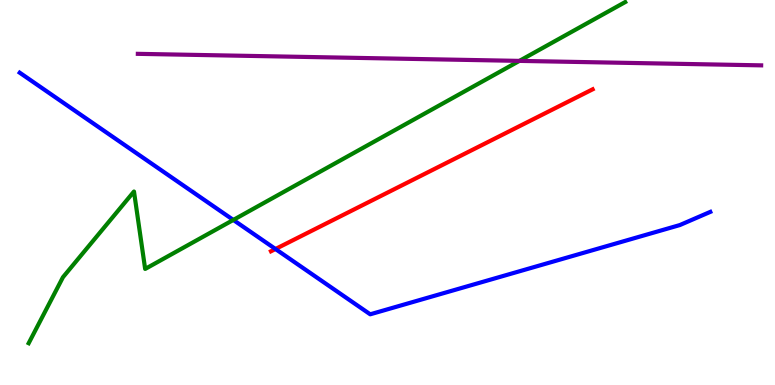[{'lines': ['blue', 'red'], 'intersections': [{'x': 3.55, 'y': 3.53}]}, {'lines': ['green', 'red'], 'intersections': []}, {'lines': ['purple', 'red'], 'intersections': []}, {'lines': ['blue', 'green'], 'intersections': [{'x': 3.01, 'y': 4.29}]}, {'lines': ['blue', 'purple'], 'intersections': []}, {'lines': ['green', 'purple'], 'intersections': [{'x': 6.7, 'y': 8.42}]}]